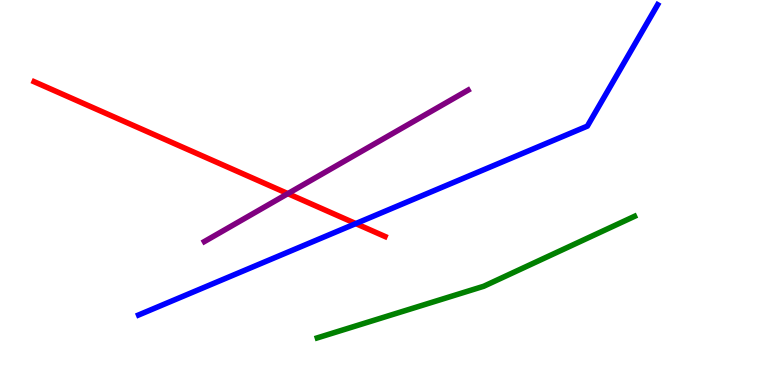[{'lines': ['blue', 'red'], 'intersections': [{'x': 4.59, 'y': 4.19}]}, {'lines': ['green', 'red'], 'intersections': []}, {'lines': ['purple', 'red'], 'intersections': [{'x': 3.71, 'y': 4.97}]}, {'lines': ['blue', 'green'], 'intersections': []}, {'lines': ['blue', 'purple'], 'intersections': []}, {'lines': ['green', 'purple'], 'intersections': []}]